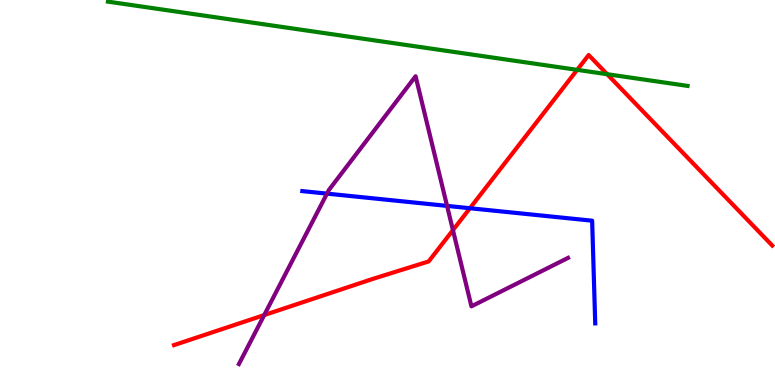[{'lines': ['blue', 'red'], 'intersections': [{'x': 6.06, 'y': 4.59}]}, {'lines': ['green', 'red'], 'intersections': [{'x': 7.45, 'y': 8.19}, {'x': 7.83, 'y': 8.07}]}, {'lines': ['purple', 'red'], 'intersections': [{'x': 3.41, 'y': 1.82}, {'x': 5.84, 'y': 4.02}]}, {'lines': ['blue', 'green'], 'intersections': []}, {'lines': ['blue', 'purple'], 'intersections': [{'x': 4.22, 'y': 4.97}, {'x': 5.77, 'y': 4.65}]}, {'lines': ['green', 'purple'], 'intersections': []}]